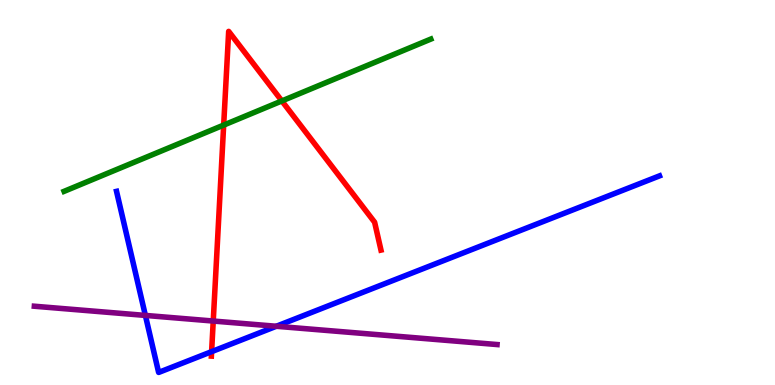[{'lines': ['blue', 'red'], 'intersections': [{'x': 2.73, 'y': 0.866}]}, {'lines': ['green', 'red'], 'intersections': [{'x': 2.89, 'y': 6.75}, {'x': 3.64, 'y': 7.38}]}, {'lines': ['purple', 'red'], 'intersections': [{'x': 2.75, 'y': 1.66}]}, {'lines': ['blue', 'green'], 'intersections': []}, {'lines': ['blue', 'purple'], 'intersections': [{'x': 1.88, 'y': 1.81}, {'x': 3.57, 'y': 1.53}]}, {'lines': ['green', 'purple'], 'intersections': []}]